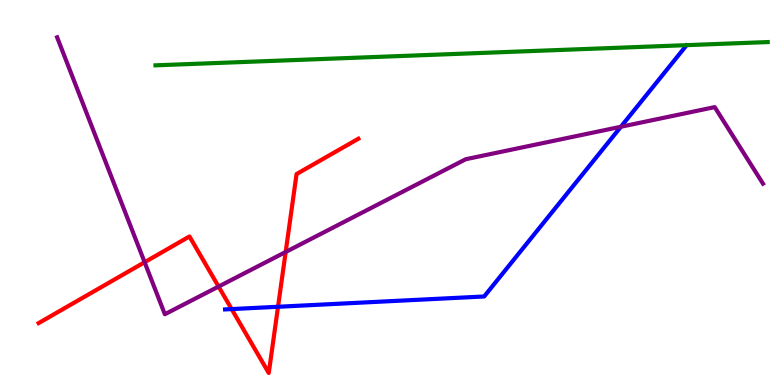[{'lines': ['blue', 'red'], 'intersections': [{'x': 2.99, 'y': 1.97}, {'x': 3.59, 'y': 2.03}]}, {'lines': ['green', 'red'], 'intersections': []}, {'lines': ['purple', 'red'], 'intersections': [{'x': 1.87, 'y': 3.19}, {'x': 2.82, 'y': 2.56}, {'x': 3.69, 'y': 3.45}]}, {'lines': ['blue', 'green'], 'intersections': []}, {'lines': ['blue', 'purple'], 'intersections': [{'x': 8.01, 'y': 6.71}]}, {'lines': ['green', 'purple'], 'intersections': []}]